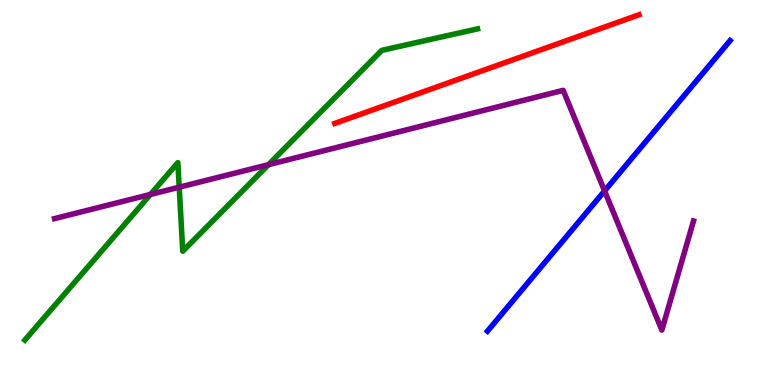[{'lines': ['blue', 'red'], 'intersections': []}, {'lines': ['green', 'red'], 'intersections': []}, {'lines': ['purple', 'red'], 'intersections': []}, {'lines': ['blue', 'green'], 'intersections': []}, {'lines': ['blue', 'purple'], 'intersections': [{'x': 7.8, 'y': 5.04}]}, {'lines': ['green', 'purple'], 'intersections': [{'x': 1.94, 'y': 4.95}, {'x': 2.31, 'y': 5.14}, {'x': 3.46, 'y': 5.72}]}]